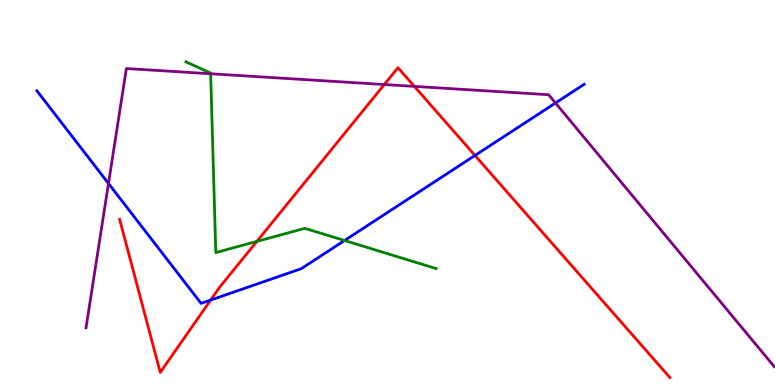[{'lines': ['blue', 'red'], 'intersections': [{'x': 2.72, 'y': 2.21}, {'x': 6.13, 'y': 5.96}]}, {'lines': ['green', 'red'], 'intersections': [{'x': 3.31, 'y': 3.73}]}, {'lines': ['purple', 'red'], 'intersections': [{'x': 4.96, 'y': 7.8}, {'x': 5.35, 'y': 7.76}]}, {'lines': ['blue', 'green'], 'intersections': [{'x': 4.45, 'y': 3.75}]}, {'lines': ['blue', 'purple'], 'intersections': [{'x': 1.4, 'y': 5.23}, {'x': 7.17, 'y': 7.33}]}, {'lines': ['green', 'purple'], 'intersections': [{'x': 2.72, 'y': 8.08}]}]